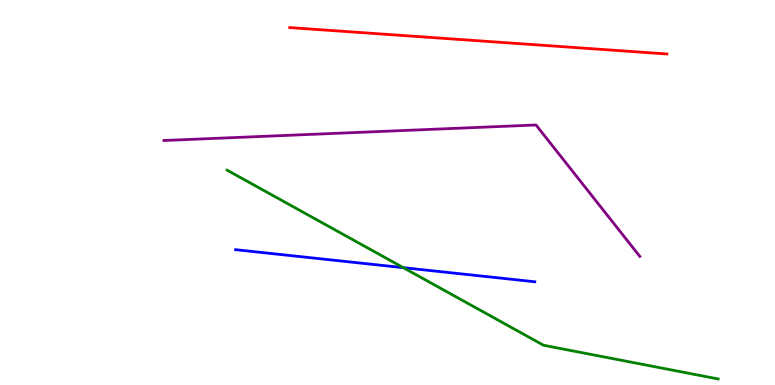[{'lines': ['blue', 'red'], 'intersections': []}, {'lines': ['green', 'red'], 'intersections': []}, {'lines': ['purple', 'red'], 'intersections': []}, {'lines': ['blue', 'green'], 'intersections': [{'x': 5.2, 'y': 3.05}]}, {'lines': ['blue', 'purple'], 'intersections': []}, {'lines': ['green', 'purple'], 'intersections': []}]